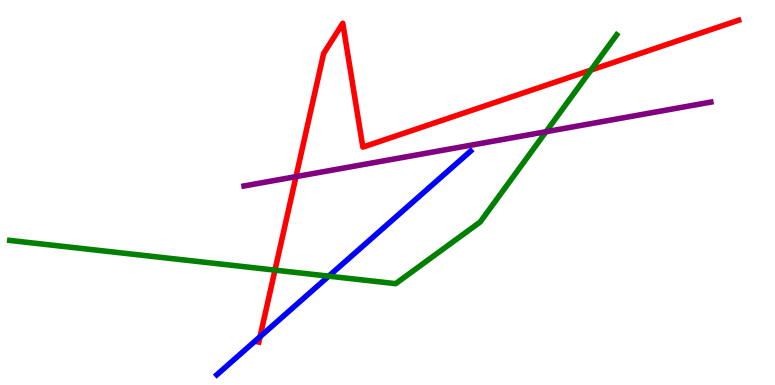[{'lines': ['blue', 'red'], 'intersections': [{'x': 3.36, 'y': 1.25}]}, {'lines': ['green', 'red'], 'intersections': [{'x': 3.55, 'y': 2.98}, {'x': 7.63, 'y': 8.18}]}, {'lines': ['purple', 'red'], 'intersections': [{'x': 3.82, 'y': 5.41}]}, {'lines': ['blue', 'green'], 'intersections': [{'x': 4.24, 'y': 2.83}]}, {'lines': ['blue', 'purple'], 'intersections': []}, {'lines': ['green', 'purple'], 'intersections': [{'x': 7.05, 'y': 6.58}]}]